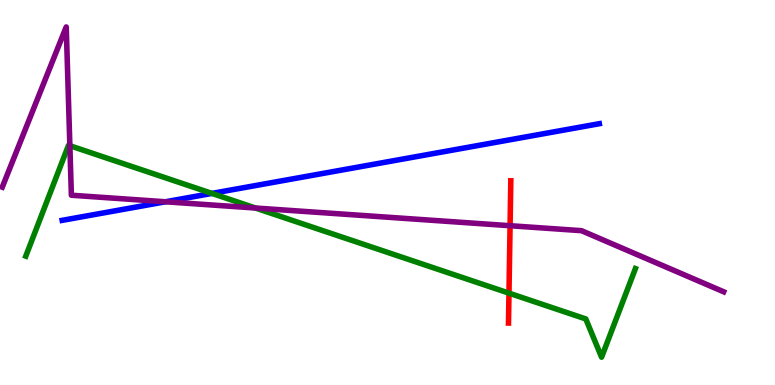[{'lines': ['blue', 'red'], 'intersections': []}, {'lines': ['green', 'red'], 'intersections': [{'x': 6.57, 'y': 2.39}]}, {'lines': ['purple', 'red'], 'intersections': [{'x': 6.58, 'y': 4.14}]}, {'lines': ['blue', 'green'], 'intersections': [{'x': 2.73, 'y': 4.98}]}, {'lines': ['blue', 'purple'], 'intersections': [{'x': 2.13, 'y': 4.76}]}, {'lines': ['green', 'purple'], 'intersections': [{'x': 0.901, 'y': 6.22}, {'x': 3.3, 'y': 4.6}]}]